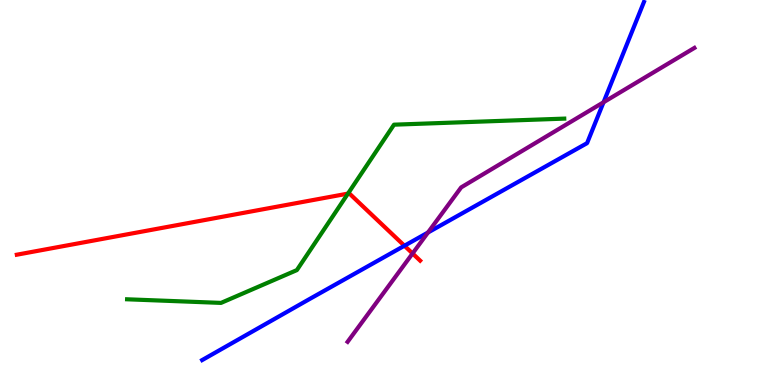[{'lines': ['blue', 'red'], 'intersections': [{'x': 5.22, 'y': 3.62}]}, {'lines': ['green', 'red'], 'intersections': [{'x': 4.49, 'y': 4.97}]}, {'lines': ['purple', 'red'], 'intersections': [{'x': 5.32, 'y': 3.42}]}, {'lines': ['blue', 'green'], 'intersections': []}, {'lines': ['blue', 'purple'], 'intersections': [{'x': 5.52, 'y': 3.96}, {'x': 7.79, 'y': 7.34}]}, {'lines': ['green', 'purple'], 'intersections': []}]